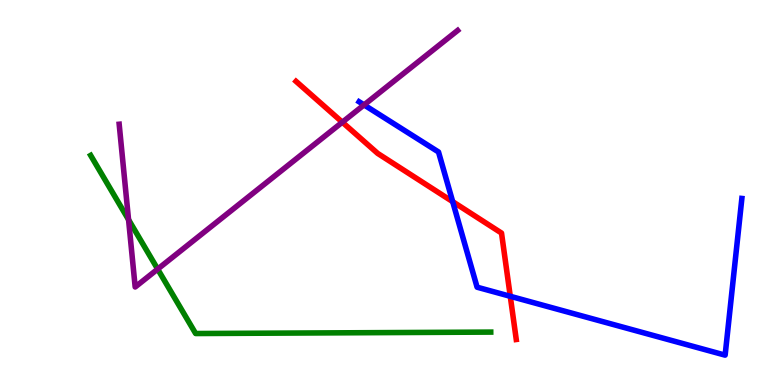[{'lines': ['blue', 'red'], 'intersections': [{'x': 5.84, 'y': 4.76}, {'x': 6.58, 'y': 2.3}]}, {'lines': ['green', 'red'], 'intersections': []}, {'lines': ['purple', 'red'], 'intersections': [{'x': 4.42, 'y': 6.83}]}, {'lines': ['blue', 'green'], 'intersections': []}, {'lines': ['blue', 'purple'], 'intersections': [{'x': 4.7, 'y': 7.28}]}, {'lines': ['green', 'purple'], 'intersections': [{'x': 1.66, 'y': 4.29}, {'x': 2.03, 'y': 3.01}]}]